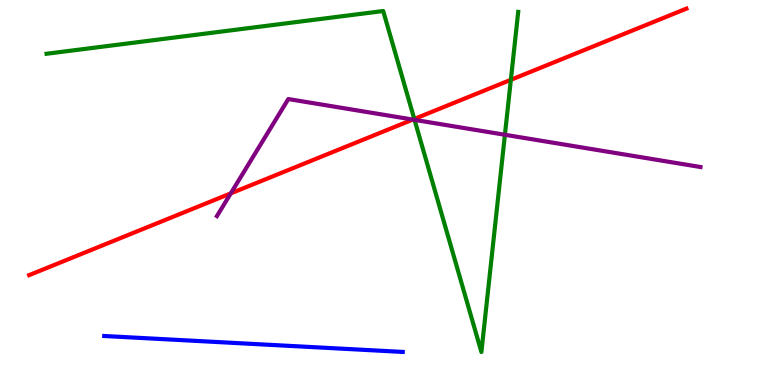[{'lines': ['blue', 'red'], 'intersections': []}, {'lines': ['green', 'red'], 'intersections': [{'x': 5.35, 'y': 6.91}, {'x': 6.59, 'y': 7.93}]}, {'lines': ['purple', 'red'], 'intersections': [{'x': 2.98, 'y': 4.98}, {'x': 5.33, 'y': 6.89}]}, {'lines': ['blue', 'green'], 'intersections': []}, {'lines': ['blue', 'purple'], 'intersections': []}, {'lines': ['green', 'purple'], 'intersections': [{'x': 5.35, 'y': 6.89}, {'x': 6.51, 'y': 6.5}]}]